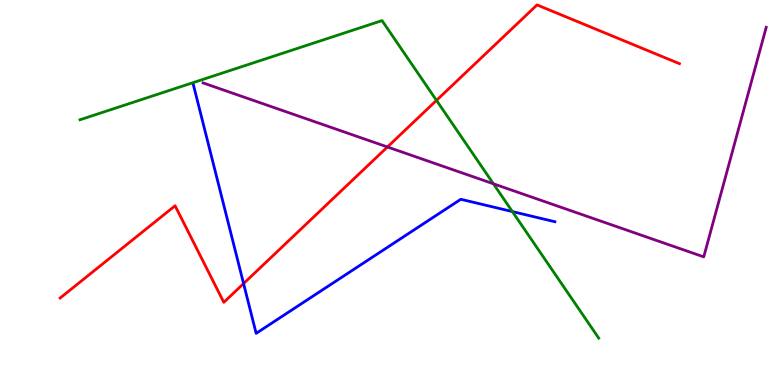[{'lines': ['blue', 'red'], 'intersections': [{'x': 3.14, 'y': 2.63}]}, {'lines': ['green', 'red'], 'intersections': [{'x': 5.63, 'y': 7.39}]}, {'lines': ['purple', 'red'], 'intersections': [{'x': 5.0, 'y': 6.18}]}, {'lines': ['blue', 'green'], 'intersections': [{'x': 6.61, 'y': 4.5}]}, {'lines': ['blue', 'purple'], 'intersections': []}, {'lines': ['green', 'purple'], 'intersections': [{'x': 6.37, 'y': 5.23}]}]